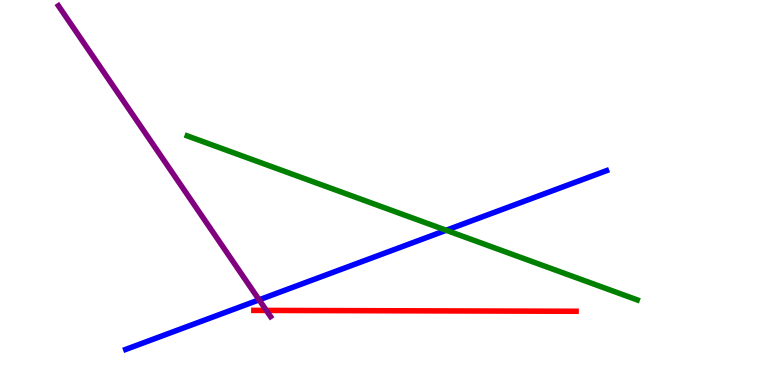[{'lines': ['blue', 'red'], 'intersections': []}, {'lines': ['green', 'red'], 'intersections': []}, {'lines': ['purple', 'red'], 'intersections': [{'x': 3.44, 'y': 1.94}]}, {'lines': ['blue', 'green'], 'intersections': [{'x': 5.76, 'y': 4.02}]}, {'lines': ['blue', 'purple'], 'intersections': [{'x': 3.34, 'y': 2.21}]}, {'lines': ['green', 'purple'], 'intersections': []}]